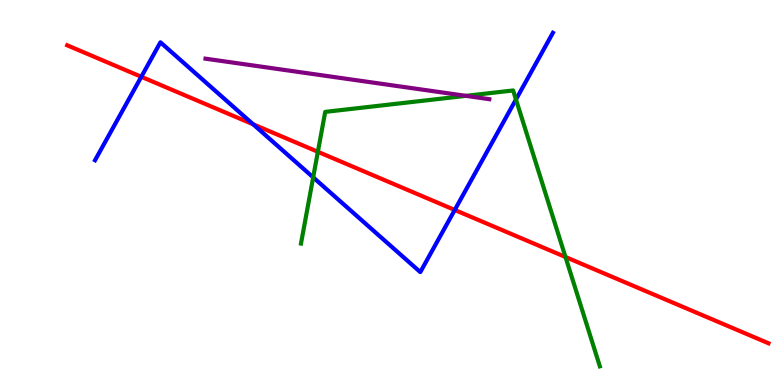[{'lines': ['blue', 'red'], 'intersections': [{'x': 1.82, 'y': 8.01}, {'x': 3.27, 'y': 6.77}, {'x': 5.87, 'y': 4.55}]}, {'lines': ['green', 'red'], 'intersections': [{'x': 4.1, 'y': 6.06}, {'x': 7.3, 'y': 3.32}]}, {'lines': ['purple', 'red'], 'intersections': []}, {'lines': ['blue', 'green'], 'intersections': [{'x': 4.04, 'y': 5.39}, {'x': 6.66, 'y': 7.42}]}, {'lines': ['blue', 'purple'], 'intersections': []}, {'lines': ['green', 'purple'], 'intersections': [{'x': 6.01, 'y': 7.51}]}]